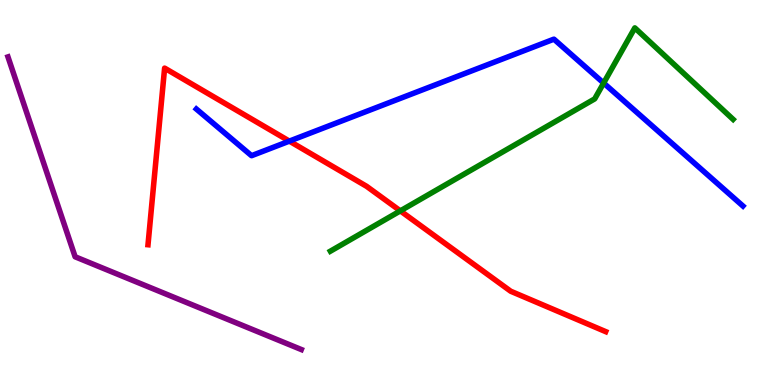[{'lines': ['blue', 'red'], 'intersections': [{'x': 3.73, 'y': 6.33}]}, {'lines': ['green', 'red'], 'intersections': [{'x': 5.17, 'y': 4.52}]}, {'lines': ['purple', 'red'], 'intersections': []}, {'lines': ['blue', 'green'], 'intersections': [{'x': 7.79, 'y': 7.84}]}, {'lines': ['blue', 'purple'], 'intersections': []}, {'lines': ['green', 'purple'], 'intersections': []}]